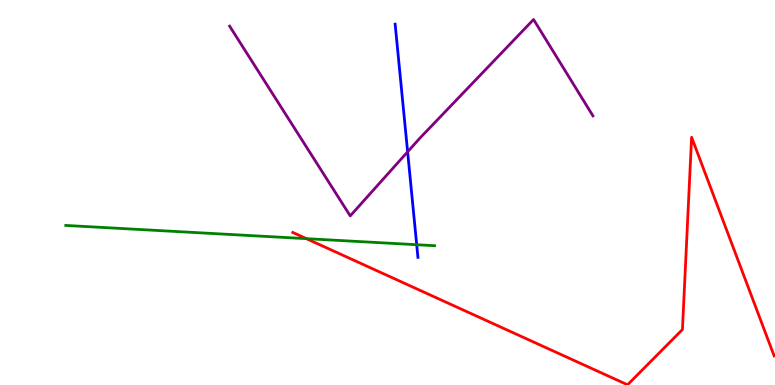[{'lines': ['blue', 'red'], 'intersections': []}, {'lines': ['green', 'red'], 'intersections': [{'x': 3.95, 'y': 3.8}]}, {'lines': ['purple', 'red'], 'intersections': []}, {'lines': ['blue', 'green'], 'intersections': [{'x': 5.38, 'y': 3.64}]}, {'lines': ['blue', 'purple'], 'intersections': [{'x': 5.26, 'y': 6.06}]}, {'lines': ['green', 'purple'], 'intersections': []}]